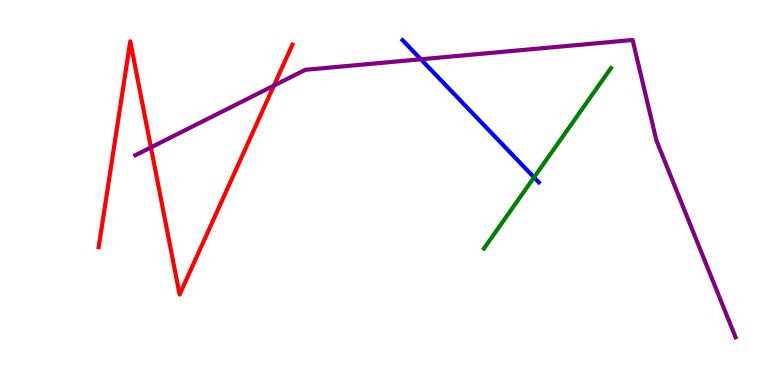[{'lines': ['blue', 'red'], 'intersections': []}, {'lines': ['green', 'red'], 'intersections': []}, {'lines': ['purple', 'red'], 'intersections': [{'x': 1.95, 'y': 6.17}, {'x': 3.53, 'y': 7.78}]}, {'lines': ['blue', 'green'], 'intersections': [{'x': 6.89, 'y': 5.39}]}, {'lines': ['blue', 'purple'], 'intersections': [{'x': 5.43, 'y': 8.46}]}, {'lines': ['green', 'purple'], 'intersections': []}]